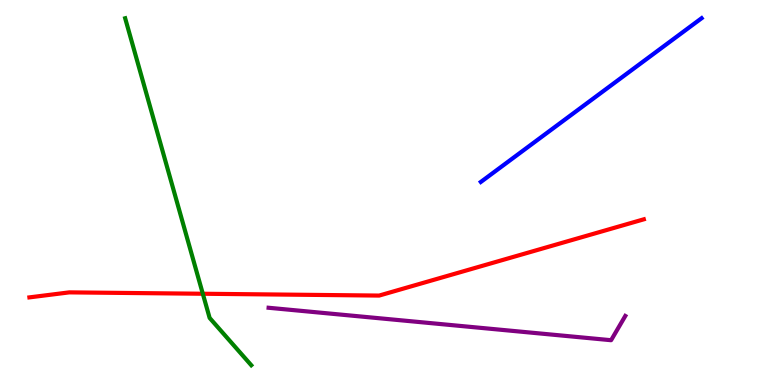[{'lines': ['blue', 'red'], 'intersections': []}, {'lines': ['green', 'red'], 'intersections': [{'x': 2.62, 'y': 2.37}]}, {'lines': ['purple', 'red'], 'intersections': []}, {'lines': ['blue', 'green'], 'intersections': []}, {'lines': ['blue', 'purple'], 'intersections': []}, {'lines': ['green', 'purple'], 'intersections': []}]